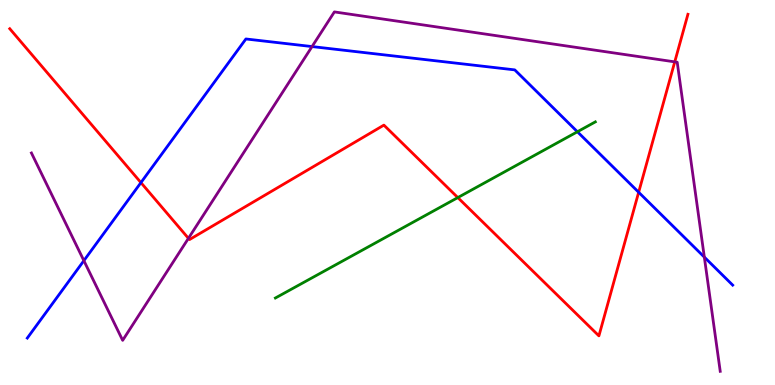[{'lines': ['blue', 'red'], 'intersections': [{'x': 1.82, 'y': 5.26}, {'x': 8.24, 'y': 5.01}]}, {'lines': ['green', 'red'], 'intersections': [{'x': 5.91, 'y': 4.87}]}, {'lines': ['purple', 'red'], 'intersections': [{'x': 2.43, 'y': 3.81}, {'x': 8.71, 'y': 8.39}]}, {'lines': ['blue', 'green'], 'intersections': [{'x': 7.45, 'y': 6.58}]}, {'lines': ['blue', 'purple'], 'intersections': [{'x': 1.08, 'y': 3.23}, {'x': 4.03, 'y': 8.79}, {'x': 9.09, 'y': 3.32}]}, {'lines': ['green', 'purple'], 'intersections': []}]